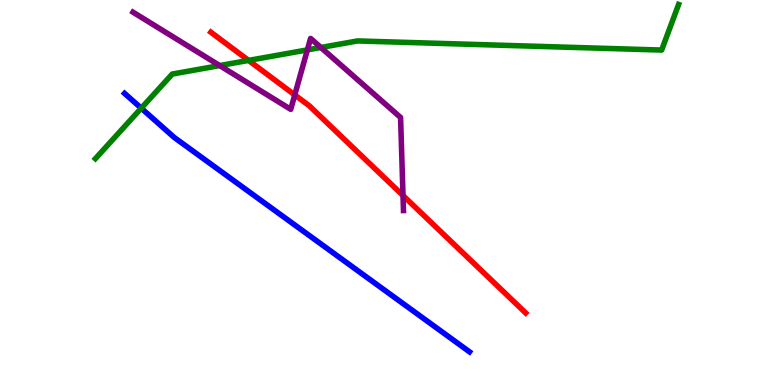[{'lines': ['blue', 'red'], 'intersections': []}, {'lines': ['green', 'red'], 'intersections': [{'x': 3.21, 'y': 8.43}]}, {'lines': ['purple', 'red'], 'intersections': [{'x': 3.8, 'y': 7.53}, {'x': 5.2, 'y': 4.92}]}, {'lines': ['blue', 'green'], 'intersections': [{'x': 1.82, 'y': 7.19}]}, {'lines': ['blue', 'purple'], 'intersections': []}, {'lines': ['green', 'purple'], 'intersections': [{'x': 2.83, 'y': 8.3}, {'x': 3.97, 'y': 8.7}, {'x': 4.14, 'y': 8.77}]}]